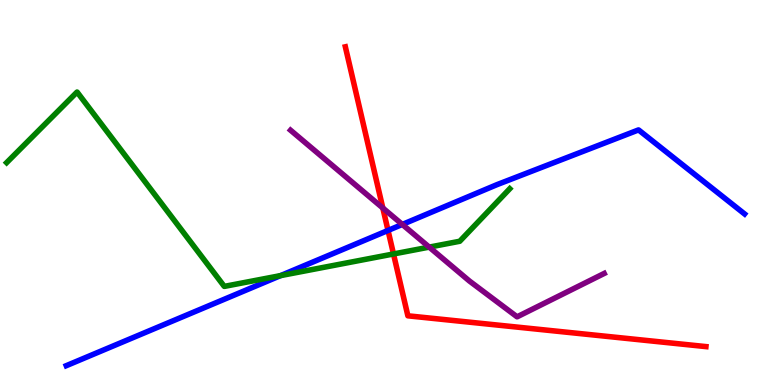[{'lines': ['blue', 'red'], 'intersections': [{'x': 5.01, 'y': 4.01}]}, {'lines': ['green', 'red'], 'intersections': [{'x': 5.08, 'y': 3.4}]}, {'lines': ['purple', 'red'], 'intersections': [{'x': 4.94, 'y': 4.6}]}, {'lines': ['blue', 'green'], 'intersections': [{'x': 3.62, 'y': 2.84}]}, {'lines': ['blue', 'purple'], 'intersections': [{'x': 5.19, 'y': 4.17}]}, {'lines': ['green', 'purple'], 'intersections': [{'x': 5.54, 'y': 3.58}]}]